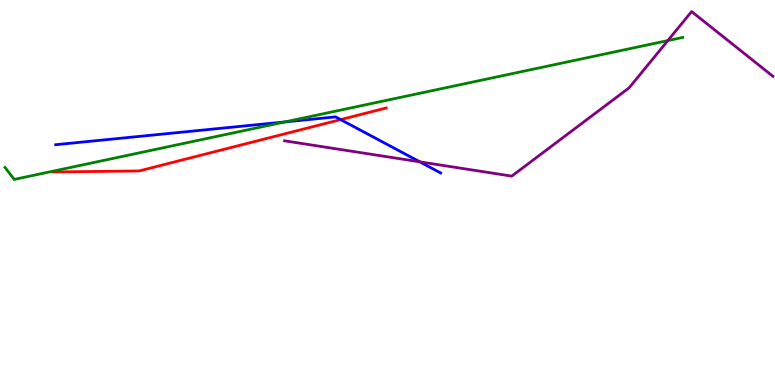[{'lines': ['blue', 'red'], 'intersections': [{'x': 4.4, 'y': 6.89}]}, {'lines': ['green', 'red'], 'intersections': []}, {'lines': ['purple', 'red'], 'intersections': []}, {'lines': ['blue', 'green'], 'intersections': [{'x': 3.68, 'y': 6.83}]}, {'lines': ['blue', 'purple'], 'intersections': [{'x': 5.42, 'y': 5.8}]}, {'lines': ['green', 'purple'], 'intersections': [{'x': 8.62, 'y': 8.95}]}]